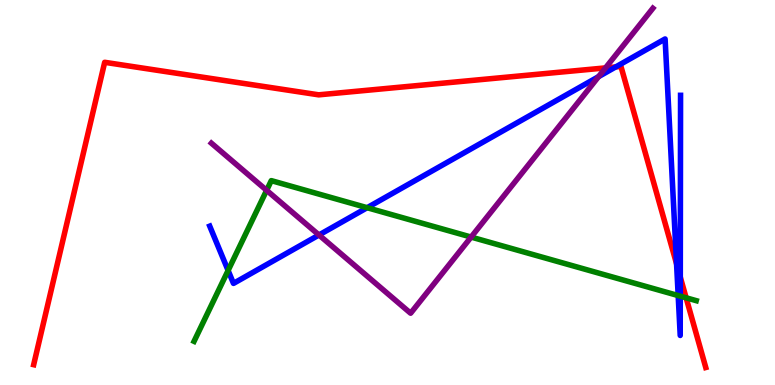[{'lines': ['blue', 'red'], 'intersections': [{'x': 7.94, 'y': 8.26}, {'x': 8.73, 'y': 3.15}, {'x': 8.78, 'y': 2.8}]}, {'lines': ['green', 'red'], 'intersections': [{'x': 8.85, 'y': 2.26}]}, {'lines': ['purple', 'red'], 'intersections': [{'x': 7.81, 'y': 8.24}]}, {'lines': ['blue', 'green'], 'intersections': [{'x': 2.94, 'y': 2.97}, {'x': 4.74, 'y': 4.61}, {'x': 8.75, 'y': 2.32}, {'x': 8.78, 'y': 2.31}]}, {'lines': ['blue', 'purple'], 'intersections': [{'x': 4.12, 'y': 3.9}, {'x': 7.72, 'y': 8.01}]}, {'lines': ['green', 'purple'], 'intersections': [{'x': 3.44, 'y': 5.06}, {'x': 6.08, 'y': 3.84}]}]